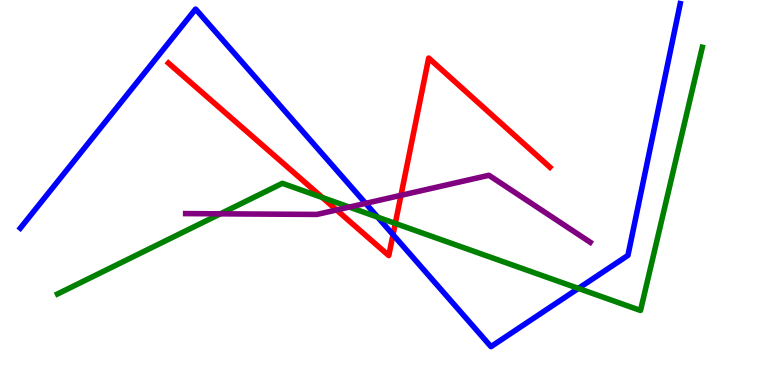[{'lines': ['blue', 'red'], 'intersections': [{'x': 5.07, 'y': 3.9}]}, {'lines': ['green', 'red'], 'intersections': [{'x': 4.16, 'y': 4.87}, {'x': 5.1, 'y': 4.2}]}, {'lines': ['purple', 'red'], 'intersections': [{'x': 4.34, 'y': 4.55}, {'x': 5.17, 'y': 4.93}]}, {'lines': ['blue', 'green'], 'intersections': [{'x': 4.87, 'y': 4.36}, {'x': 7.46, 'y': 2.51}]}, {'lines': ['blue', 'purple'], 'intersections': [{'x': 4.72, 'y': 4.72}]}, {'lines': ['green', 'purple'], 'intersections': [{'x': 2.84, 'y': 4.45}, {'x': 4.51, 'y': 4.62}]}]